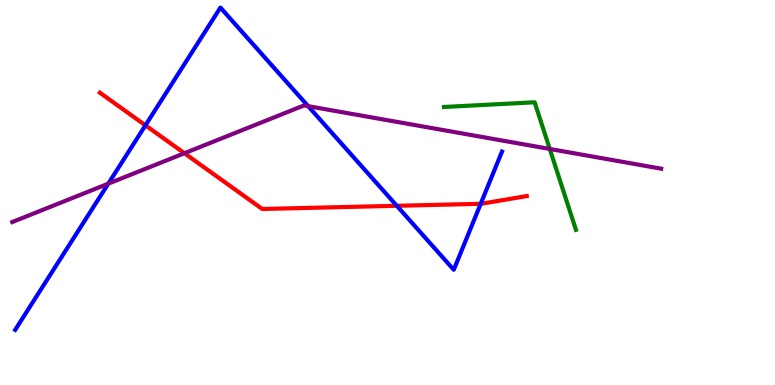[{'lines': ['blue', 'red'], 'intersections': [{'x': 1.88, 'y': 6.74}, {'x': 5.12, 'y': 4.65}, {'x': 6.2, 'y': 4.71}]}, {'lines': ['green', 'red'], 'intersections': []}, {'lines': ['purple', 'red'], 'intersections': [{'x': 2.38, 'y': 6.02}]}, {'lines': ['blue', 'green'], 'intersections': []}, {'lines': ['blue', 'purple'], 'intersections': [{'x': 1.4, 'y': 5.23}, {'x': 3.98, 'y': 7.24}]}, {'lines': ['green', 'purple'], 'intersections': [{'x': 7.09, 'y': 6.13}]}]